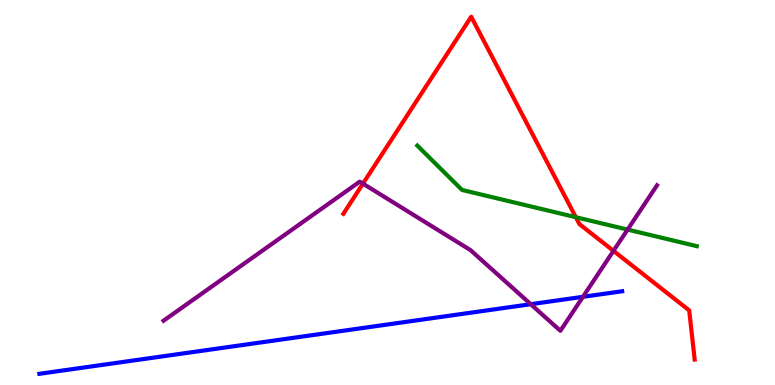[{'lines': ['blue', 'red'], 'intersections': []}, {'lines': ['green', 'red'], 'intersections': [{'x': 7.43, 'y': 4.36}]}, {'lines': ['purple', 'red'], 'intersections': [{'x': 4.68, 'y': 5.23}, {'x': 7.92, 'y': 3.48}]}, {'lines': ['blue', 'green'], 'intersections': []}, {'lines': ['blue', 'purple'], 'intersections': [{'x': 6.85, 'y': 2.1}, {'x': 7.52, 'y': 2.29}]}, {'lines': ['green', 'purple'], 'intersections': [{'x': 8.1, 'y': 4.04}]}]